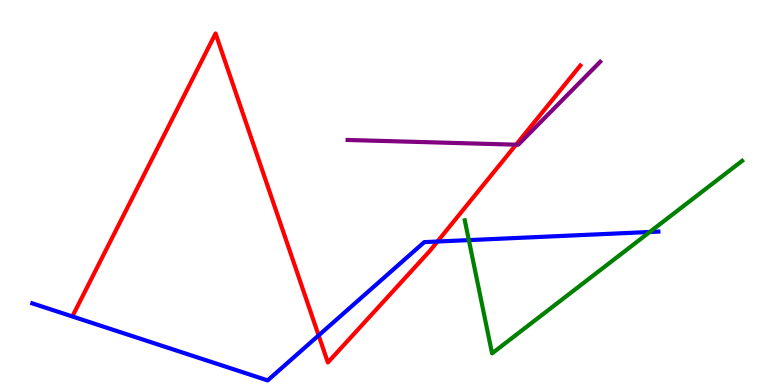[{'lines': ['blue', 'red'], 'intersections': [{'x': 4.11, 'y': 1.29}, {'x': 5.64, 'y': 3.73}]}, {'lines': ['green', 'red'], 'intersections': []}, {'lines': ['purple', 'red'], 'intersections': [{'x': 6.66, 'y': 6.24}]}, {'lines': ['blue', 'green'], 'intersections': [{'x': 6.05, 'y': 3.76}, {'x': 8.38, 'y': 3.97}]}, {'lines': ['blue', 'purple'], 'intersections': []}, {'lines': ['green', 'purple'], 'intersections': []}]